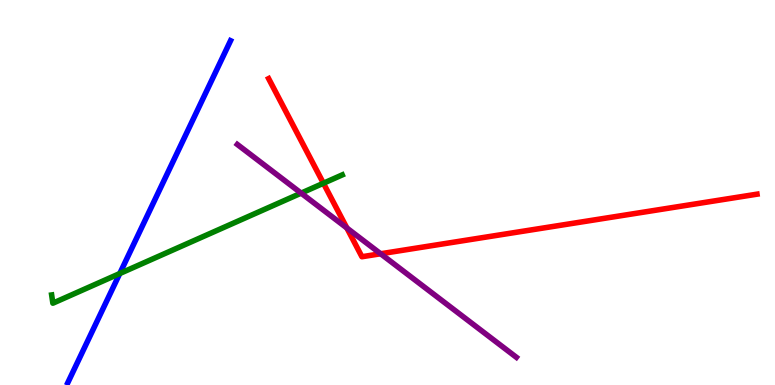[{'lines': ['blue', 'red'], 'intersections': []}, {'lines': ['green', 'red'], 'intersections': [{'x': 4.17, 'y': 5.24}]}, {'lines': ['purple', 'red'], 'intersections': [{'x': 4.48, 'y': 4.08}, {'x': 4.91, 'y': 3.41}]}, {'lines': ['blue', 'green'], 'intersections': [{'x': 1.55, 'y': 2.89}]}, {'lines': ['blue', 'purple'], 'intersections': []}, {'lines': ['green', 'purple'], 'intersections': [{'x': 3.89, 'y': 4.98}]}]